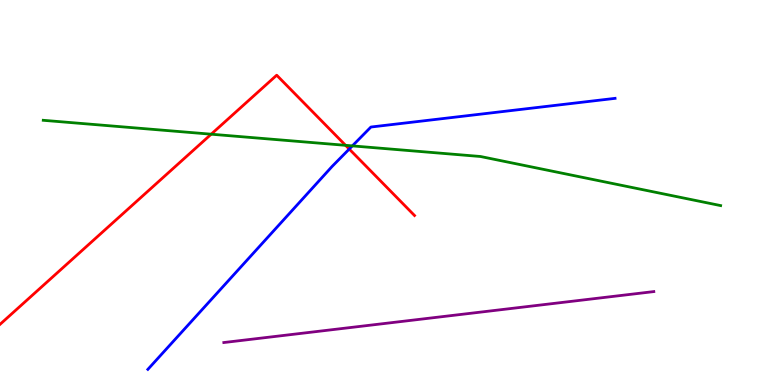[{'lines': ['blue', 'red'], 'intersections': [{'x': 4.51, 'y': 6.13}]}, {'lines': ['green', 'red'], 'intersections': [{'x': 2.72, 'y': 6.51}, {'x': 4.46, 'y': 6.23}]}, {'lines': ['purple', 'red'], 'intersections': []}, {'lines': ['blue', 'green'], 'intersections': [{'x': 4.55, 'y': 6.21}]}, {'lines': ['blue', 'purple'], 'intersections': []}, {'lines': ['green', 'purple'], 'intersections': []}]